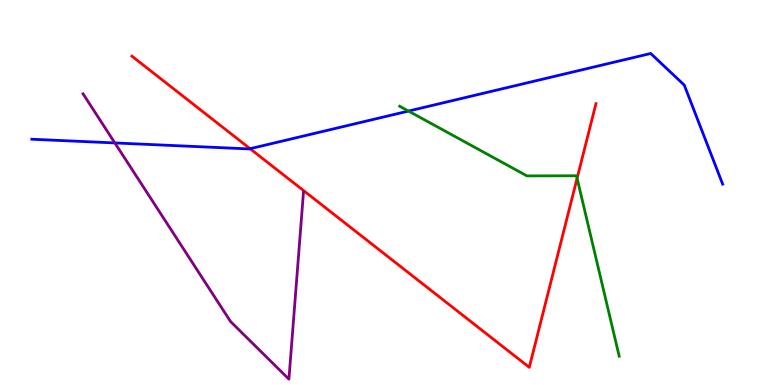[{'lines': ['blue', 'red'], 'intersections': [{'x': 3.23, 'y': 6.14}]}, {'lines': ['green', 'red'], 'intersections': [{'x': 7.45, 'y': 5.37}]}, {'lines': ['purple', 'red'], 'intersections': []}, {'lines': ['blue', 'green'], 'intersections': [{'x': 5.27, 'y': 7.12}]}, {'lines': ['blue', 'purple'], 'intersections': [{'x': 1.48, 'y': 6.29}]}, {'lines': ['green', 'purple'], 'intersections': []}]